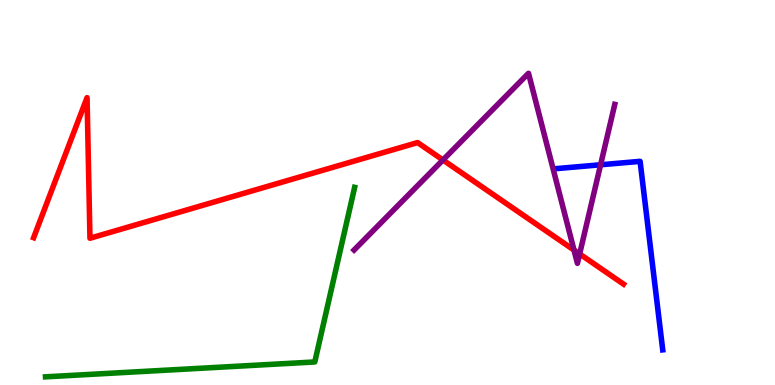[{'lines': ['blue', 'red'], 'intersections': []}, {'lines': ['green', 'red'], 'intersections': []}, {'lines': ['purple', 'red'], 'intersections': [{'x': 5.72, 'y': 5.84}, {'x': 7.41, 'y': 3.5}, {'x': 7.48, 'y': 3.4}]}, {'lines': ['blue', 'green'], 'intersections': []}, {'lines': ['blue', 'purple'], 'intersections': [{'x': 7.75, 'y': 5.72}]}, {'lines': ['green', 'purple'], 'intersections': []}]